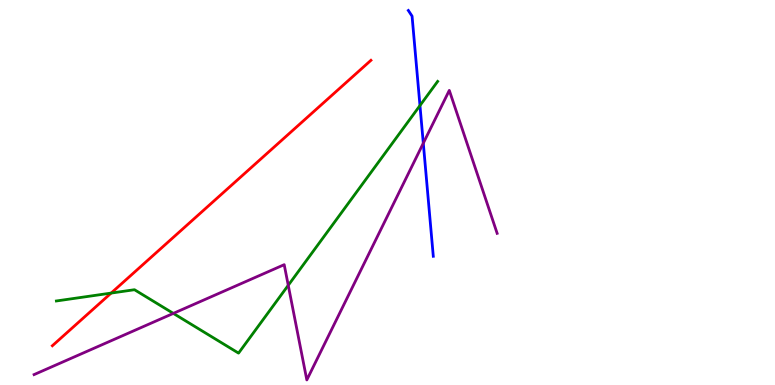[{'lines': ['blue', 'red'], 'intersections': []}, {'lines': ['green', 'red'], 'intersections': [{'x': 1.43, 'y': 2.39}]}, {'lines': ['purple', 'red'], 'intersections': []}, {'lines': ['blue', 'green'], 'intersections': [{'x': 5.42, 'y': 7.26}]}, {'lines': ['blue', 'purple'], 'intersections': [{'x': 5.46, 'y': 6.28}]}, {'lines': ['green', 'purple'], 'intersections': [{'x': 2.24, 'y': 1.86}, {'x': 3.72, 'y': 2.59}]}]